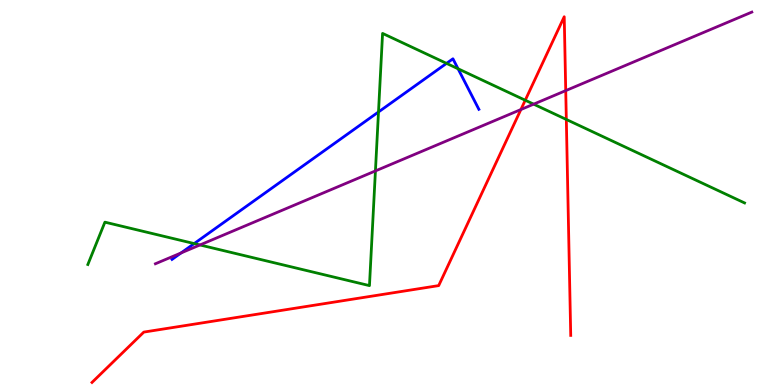[{'lines': ['blue', 'red'], 'intersections': []}, {'lines': ['green', 'red'], 'intersections': [{'x': 6.78, 'y': 7.4}, {'x': 7.31, 'y': 6.9}]}, {'lines': ['purple', 'red'], 'intersections': [{'x': 6.72, 'y': 7.15}, {'x': 7.3, 'y': 7.65}]}, {'lines': ['blue', 'green'], 'intersections': [{'x': 2.51, 'y': 3.67}, {'x': 4.88, 'y': 7.09}, {'x': 5.76, 'y': 8.35}, {'x': 5.91, 'y': 8.21}]}, {'lines': ['blue', 'purple'], 'intersections': [{'x': 2.34, 'y': 3.43}]}, {'lines': ['green', 'purple'], 'intersections': [{'x': 2.58, 'y': 3.64}, {'x': 4.84, 'y': 5.56}, {'x': 6.89, 'y': 7.29}]}]